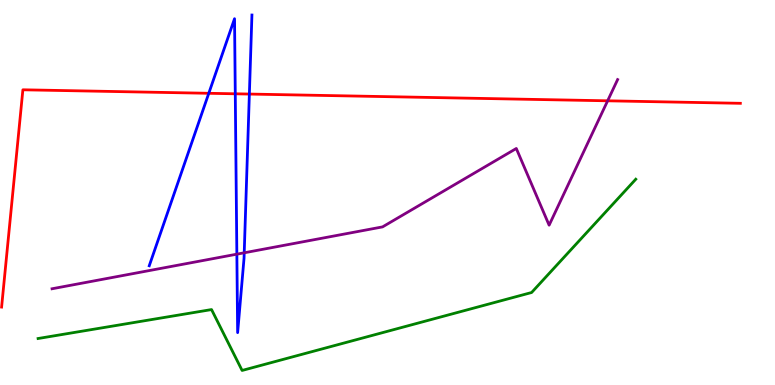[{'lines': ['blue', 'red'], 'intersections': [{'x': 2.69, 'y': 7.58}, {'x': 3.04, 'y': 7.56}, {'x': 3.22, 'y': 7.56}]}, {'lines': ['green', 'red'], 'intersections': []}, {'lines': ['purple', 'red'], 'intersections': [{'x': 7.84, 'y': 7.38}]}, {'lines': ['blue', 'green'], 'intersections': []}, {'lines': ['blue', 'purple'], 'intersections': [{'x': 3.06, 'y': 3.4}, {'x': 3.15, 'y': 3.43}]}, {'lines': ['green', 'purple'], 'intersections': []}]